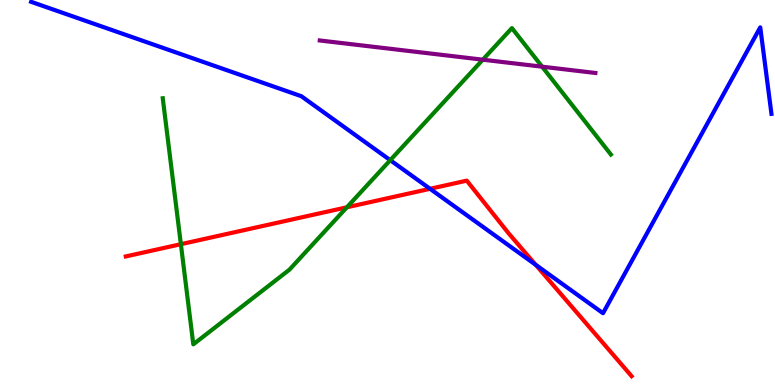[{'lines': ['blue', 'red'], 'intersections': [{'x': 5.55, 'y': 5.1}, {'x': 6.91, 'y': 3.12}]}, {'lines': ['green', 'red'], 'intersections': [{'x': 2.33, 'y': 3.66}, {'x': 4.48, 'y': 4.62}]}, {'lines': ['purple', 'red'], 'intersections': []}, {'lines': ['blue', 'green'], 'intersections': [{'x': 5.04, 'y': 5.84}]}, {'lines': ['blue', 'purple'], 'intersections': []}, {'lines': ['green', 'purple'], 'intersections': [{'x': 6.23, 'y': 8.45}, {'x': 7.0, 'y': 8.27}]}]